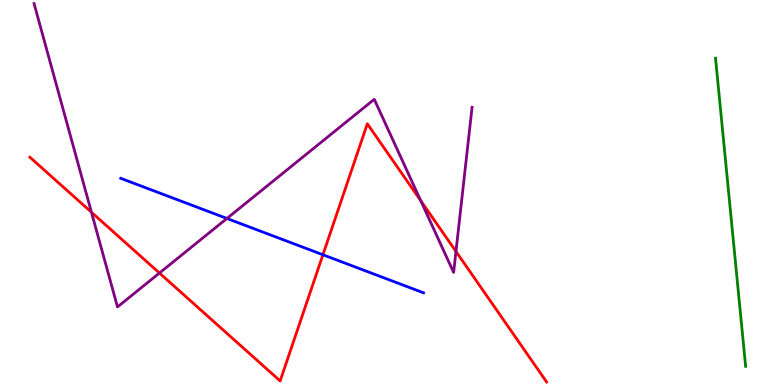[{'lines': ['blue', 'red'], 'intersections': [{'x': 4.17, 'y': 3.38}]}, {'lines': ['green', 'red'], 'intersections': []}, {'lines': ['purple', 'red'], 'intersections': [{'x': 1.18, 'y': 4.49}, {'x': 2.06, 'y': 2.91}, {'x': 5.43, 'y': 4.79}, {'x': 5.88, 'y': 3.47}]}, {'lines': ['blue', 'green'], 'intersections': []}, {'lines': ['blue', 'purple'], 'intersections': [{'x': 2.93, 'y': 4.33}]}, {'lines': ['green', 'purple'], 'intersections': []}]